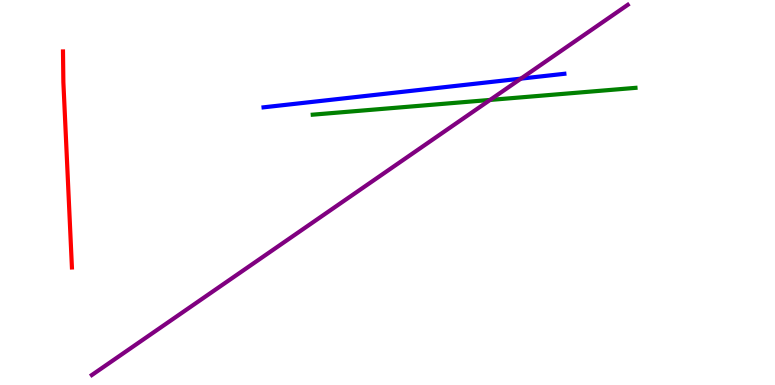[{'lines': ['blue', 'red'], 'intersections': []}, {'lines': ['green', 'red'], 'intersections': []}, {'lines': ['purple', 'red'], 'intersections': []}, {'lines': ['blue', 'green'], 'intersections': []}, {'lines': ['blue', 'purple'], 'intersections': [{'x': 6.72, 'y': 7.96}]}, {'lines': ['green', 'purple'], 'intersections': [{'x': 6.32, 'y': 7.4}]}]